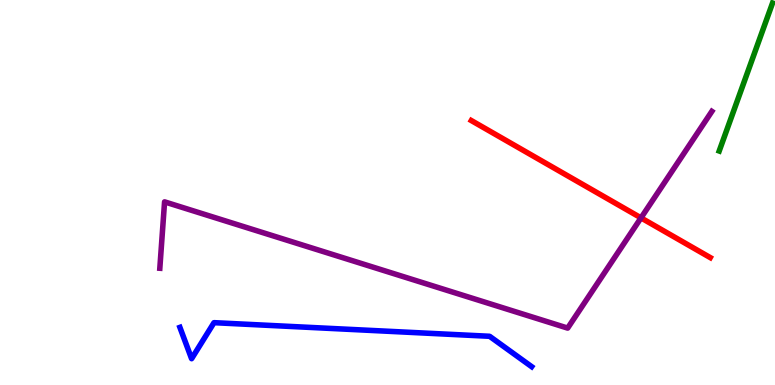[{'lines': ['blue', 'red'], 'intersections': []}, {'lines': ['green', 'red'], 'intersections': []}, {'lines': ['purple', 'red'], 'intersections': [{'x': 8.27, 'y': 4.34}]}, {'lines': ['blue', 'green'], 'intersections': []}, {'lines': ['blue', 'purple'], 'intersections': []}, {'lines': ['green', 'purple'], 'intersections': []}]